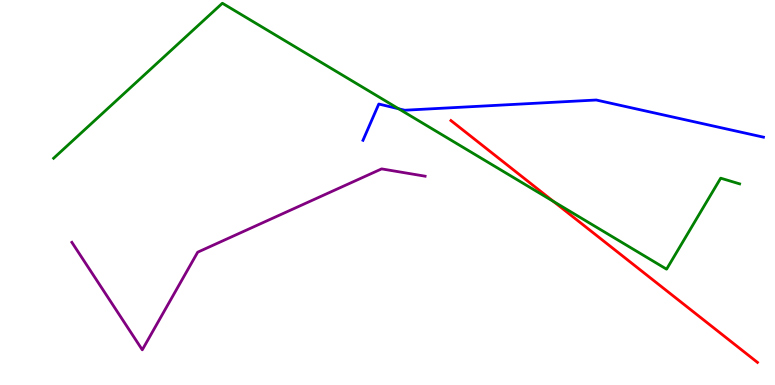[{'lines': ['blue', 'red'], 'intersections': []}, {'lines': ['green', 'red'], 'intersections': [{'x': 7.14, 'y': 4.77}]}, {'lines': ['purple', 'red'], 'intersections': []}, {'lines': ['blue', 'green'], 'intersections': [{'x': 5.14, 'y': 7.17}]}, {'lines': ['blue', 'purple'], 'intersections': []}, {'lines': ['green', 'purple'], 'intersections': []}]